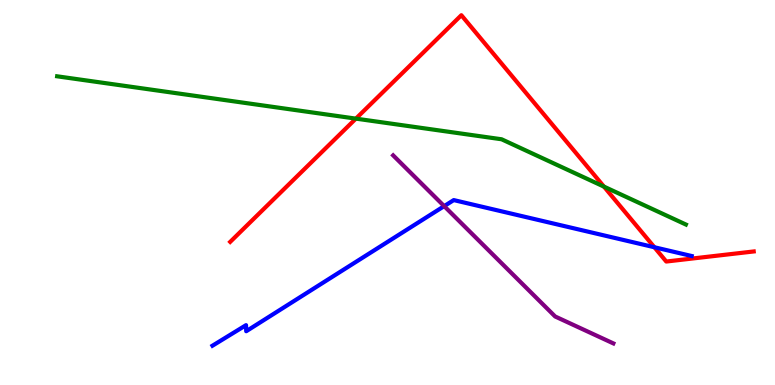[{'lines': ['blue', 'red'], 'intersections': [{'x': 8.44, 'y': 3.58}]}, {'lines': ['green', 'red'], 'intersections': [{'x': 4.59, 'y': 6.92}, {'x': 7.79, 'y': 5.15}]}, {'lines': ['purple', 'red'], 'intersections': []}, {'lines': ['blue', 'green'], 'intersections': []}, {'lines': ['blue', 'purple'], 'intersections': [{'x': 5.73, 'y': 4.65}]}, {'lines': ['green', 'purple'], 'intersections': []}]